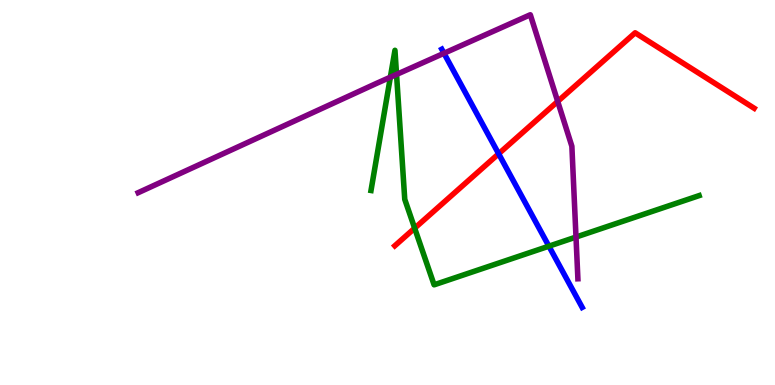[{'lines': ['blue', 'red'], 'intersections': [{'x': 6.43, 'y': 6.01}]}, {'lines': ['green', 'red'], 'intersections': [{'x': 5.35, 'y': 4.07}]}, {'lines': ['purple', 'red'], 'intersections': [{'x': 7.2, 'y': 7.37}]}, {'lines': ['blue', 'green'], 'intersections': [{'x': 7.08, 'y': 3.61}]}, {'lines': ['blue', 'purple'], 'intersections': [{'x': 5.73, 'y': 8.62}]}, {'lines': ['green', 'purple'], 'intersections': [{'x': 5.04, 'y': 7.99}, {'x': 5.12, 'y': 8.07}, {'x': 7.43, 'y': 3.84}]}]